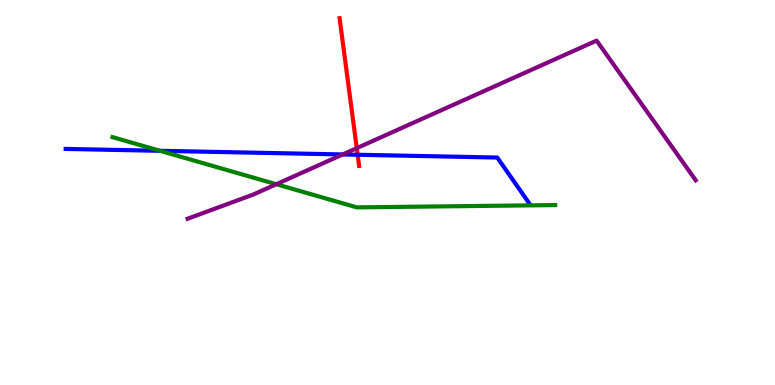[{'lines': ['blue', 'red'], 'intersections': [{'x': 4.61, 'y': 5.98}]}, {'lines': ['green', 'red'], 'intersections': []}, {'lines': ['purple', 'red'], 'intersections': [{'x': 4.6, 'y': 6.15}]}, {'lines': ['blue', 'green'], 'intersections': [{'x': 2.07, 'y': 6.08}]}, {'lines': ['blue', 'purple'], 'intersections': [{'x': 4.42, 'y': 5.99}]}, {'lines': ['green', 'purple'], 'intersections': [{'x': 3.57, 'y': 5.22}]}]